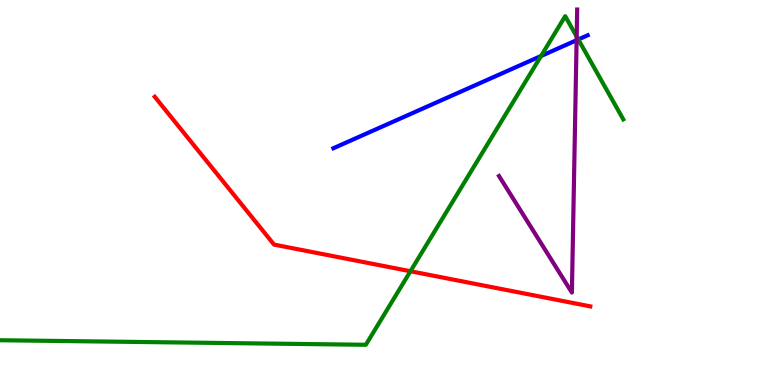[{'lines': ['blue', 'red'], 'intersections': []}, {'lines': ['green', 'red'], 'intersections': [{'x': 5.3, 'y': 2.95}]}, {'lines': ['purple', 'red'], 'intersections': []}, {'lines': ['blue', 'green'], 'intersections': [{'x': 6.98, 'y': 8.55}, {'x': 7.46, 'y': 8.98}]}, {'lines': ['blue', 'purple'], 'intersections': [{'x': 7.44, 'y': 8.96}]}, {'lines': ['green', 'purple'], 'intersections': [{'x': 7.44, 'y': 9.05}]}]